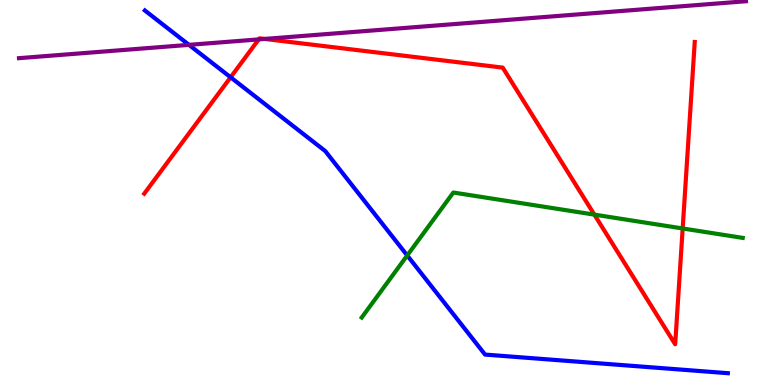[{'lines': ['blue', 'red'], 'intersections': [{'x': 2.98, 'y': 7.99}]}, {'lines': ['green', 'red'], 'intersections': [{'x': 7.67, 'y': 4.43}, {'x': 8.81, 'y': 4.07}]}, {'lines': ['purple', 'red'], 'intersections': [{'x': 3.34, 'y': 8.98}, {'x': 3.41, 'y': 8.99}]}, {'lines': ['blue', 'green'], 'intersections': [{'x': 5.25, 'y': 3.36}]}, {'lines': ['blue', 'purple'], 'intersections': [{'x': 2.44, 'y': 8.83}]}, {'lines': ['green', 'purple'], 'intersections': []}]